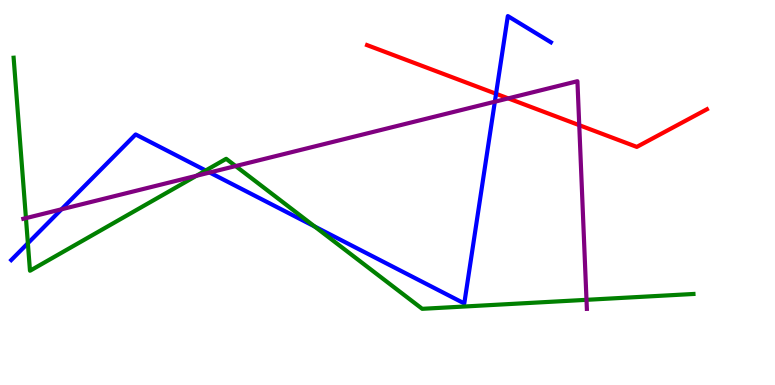[{'lines': ['blue', 'red'], 'intersections': [{'x': 6.4, 'y': 7.56}]}, {'lines': ['green', 'red'], 'intersections': []}, {'lines': ['purple', 'red'], 'intersections': [{'x': 6.56, 'y': 7.44}, {'x': 7.47, 'y': 6.75}]}, {'lines': ['blue', 'green'], 'intersections': [{'x': 0.36, 'y': 3.68}, {'x': 2.65, 'y': 5.57}, {'x': 4.06, 'y': 4.12}]}, {'lines': ['blue', 'purple'], 'intersections': [{'x': 0.794, 'y': 4.56}, {'x': 2.71, 'y': 5.52}, {'x': 6.39, 'y': 7.36}]}, {'lines': ['green', 'purple'], 'intersections': [{'x': 0.335, 'y': 4.33}, {'x': 2.53, 'y': 5.43}, {'x': 3.04, 'y': 5.69}, {'x': 7.57, 'y': 2.21}]}]